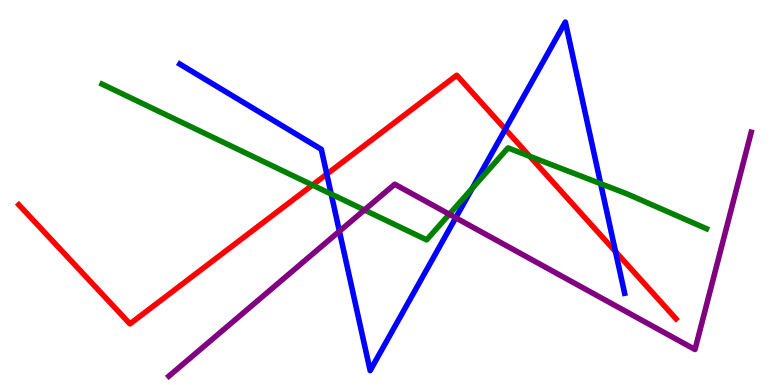[{'lines': ['blue', 'red'], 'intersections': [{'x': 4.22, 'y': 5.48}, {'x': 6.52, 'y': 6.64}, {'x': 7.94, 'y': 3.46}]}, {'lines': ['green', 'red'], 'intersections': [{'x': 4.03, 'y': 5.19}, {'x': 6.83, 'y': 5.94}]}, {'lines': ['purple', 'red'], 'intersections': []}, {'lines': ['blue', 'green'], 'intersections': [{'x': 4.27, 'y': 4.96}, {'x': 6.09, 'y': 5.1}, {'x': 7.75, 'y': 5.23}]}, {'lines': ['blue', 'purple'], 'intersections': [{'x': 4.38, 'y': 3.99}, {'x': 5.88, 'y': 4.34}]}, {'lines': ['green', 'purple'], 'intersections': [{'x': 4.7, 'y': 4.55}, {'x': 5.8, 'y': 4.43}]}]